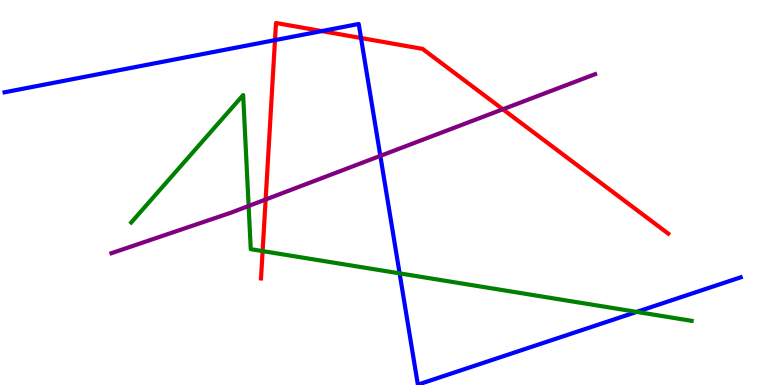[{'lines': ['blue', 'red'], 'intersections': [{'x': 3.55, 'y': 8.96}, {'x': 4.15, 'y': 9.19}, {'x': 4.66, 'y': 9.01}]}, {'lines': ['green', 'red'], 'intersections': [{'x': 3.39, 'y': 3.48}]}, {'lines': ['purple', 'red'], 'intersections': [{'x': 3.43, 'y': 4.82}, {'x': 6.49, 'y': 7.16}]}, {'lines': ['blue', 'green'], 'intersections': [{'x': 5.16, 'y': 2.9}, {'x': 8.22, 'y': 1.9}]}, {'lines': ['blue', 'purple'], 'intersections': [{'x': 4.91, 'y': 5.95}]}, {'lines': ['green', 'purple'], 'intersections': [{'x': 3.21, 'y': 4.65}]}]